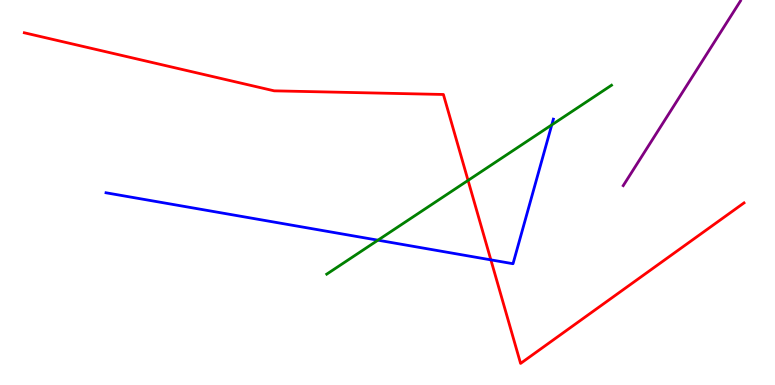[{'lines': ['blue', 'red'], 'intersections': [{'x': 6.33, 'y': 3.25}]}, {'lines': ['green', 'red'], 'intersections': [{'x': 6.04, 'y': 5.31}]}, {'lines': ['purple', 'red'], 'intersections': []}, {'lines': ['blue', 'green'], 'intersections': [{'x': 4.88, 'y': 3.76}, {'x': 7.12, 'y': 6.76}]}, {'lines': ['blue', 'purple'], 'intersections': []}, {'lines': ['green', 'purple'], 'intersections': []}]